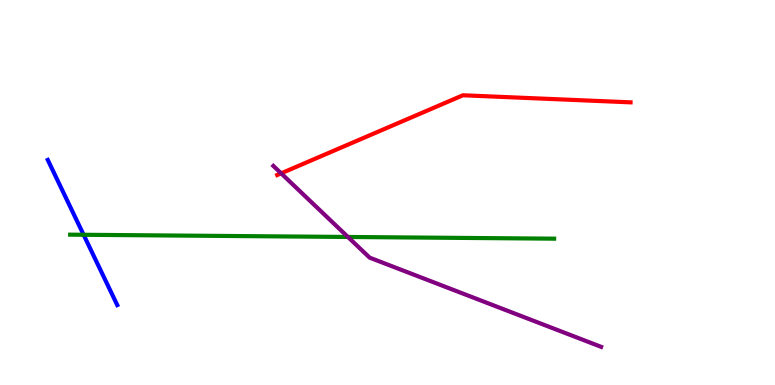[{'lines': ['blue', 'red'], 'intersections': []}, {'lines': ['green', 'red'], 'intersections': []}, {'lines': ['purple', 'red'], 'intersections': [{'x': 3.63, 'y': 5.5}]}, {'lines': ['blue', 'green'], 'intersections': [{'x': 1.08, 'y': 3.9}]}, {'lines': ['blue', 'purple'], 'intersections': []}, {'lines': ['green', 'purple'], 'intersections': [{'x': 4.49, 'y': 3.85}]}]